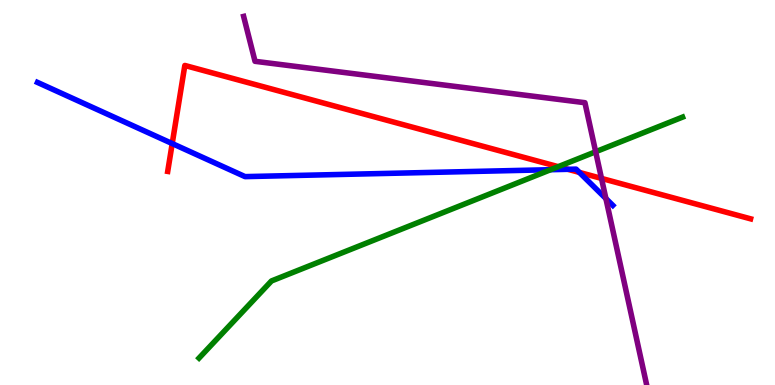[{'lines': ['blue', 'red'], 'intersections': [{'x': 2.22, 'y': 6.27}, {'x': 7.33, 'y': 5.6}, {'x': 7.48, 'y': 5.52}]}, {'lines': ['green', 'red'], 'intersections': [{'x': 7.2, 'y': 5.67}]}, {'lines': ['purple', 'red'], 'intersections': [{'x': 7.76, 'y': 5.37}]}, {'lines': ['blue', 'green'], 'intersections': [{'x': 7.1, 'y': 5.59}]}, {'lines': ['blue', 'purple'], 'intersections': [{'x': 7.82, 'y': 4.84}]}, {'lines': ['green', 'purple'], 'intersections': [{'x': 7.69, 'y': 6.06}]}]